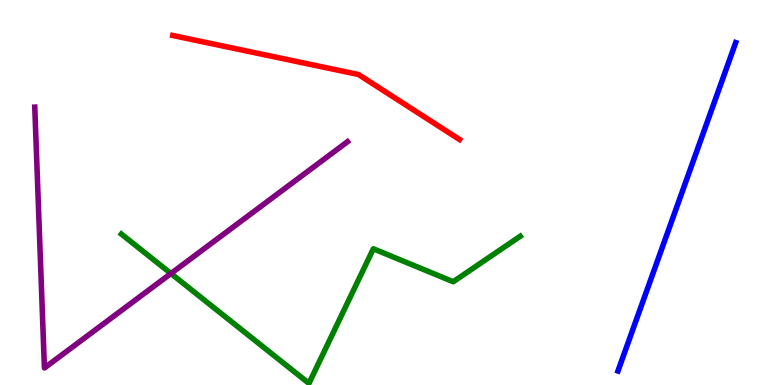[{'lines': ['blue', 'red'], 'intersections': []}, {'lines': ['green', 'red'], 'intersections': []}, {'lines': ['purple', 'red'], 'intersections': []}, {'lines': ['blue', 'green'], 'intersections': []}, {'lines': ['blue', 'purple'], 'intersections': []}, {'lines': ['green', 'purple'], 'intersections': [{'x': 2.21, 'y': 2.9}]}]